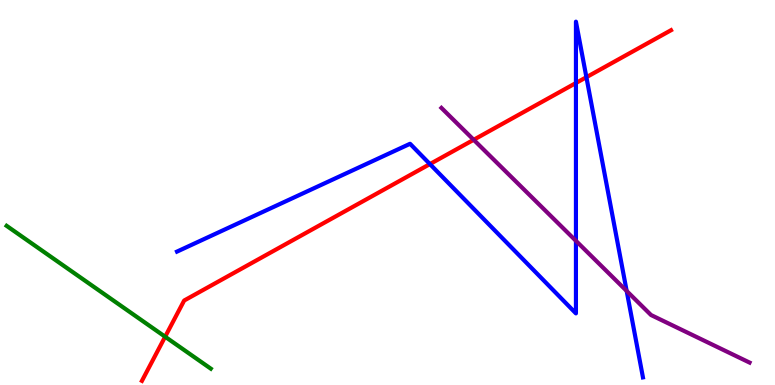[{'lines': ['blue', 'red'], 'intersections': [{'x': 5.55, 'y': 5.74}, {'x': 7.43, 'y': 7.84}, {'x': 7.57, 'y': 7.99}]}, {'lines': ['green', 'red'], 'intersections': [{'x': 2.13, 'y': 1.25}]}, {'lines': ['purple', 'red'], 'intersections': [{'x': 6.11, 'y': 6.37}]}, {'lines': ['blue', 'green'], 'intersections': []}, {'lines': ['blue', 'purple'], 'intersections': [{'x': 7.43, 'y': 3.74}, {'x': 8.09, 'y': 2.44}]}, {'lines': ['green', 'purple'], 'intersections': []}]